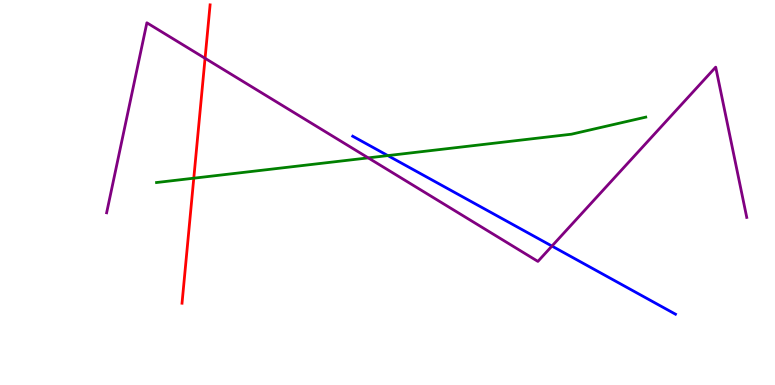[{'lines': ['blue', 'red'], 'intersections': []}, {'lines': ['green', 'red'], 'intersections': [{'x': 2.5, 'y': 5.37}]}, {'lines': ['purple', 'red'], 'intersections': [{'x': 2.65, 'y': 8.49}]}, {'lines': ['blue', 'green'], 'intersections': [{'x': 5.0, 'y': 5.96}]}, {'lines': ['blue', 'purple'], 'intersections': [{'x': 7.12, 'y': 3.61}]}, {'lines': ['green', 'purple'], 'intersections': [{'x': 4.75, 'y': 5.9}]}]